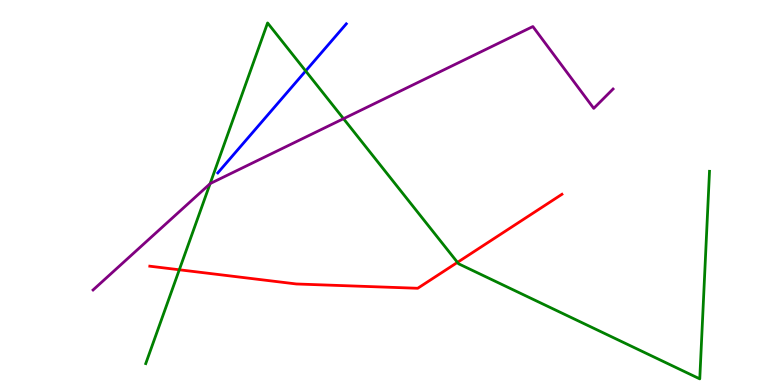[{'lines': ['blue', 'red'], 'intersections': []}, {'lines': ['green', 'red'], 'intersections': [{'x': 2.31, 'y': 2.99}, {'x': 5.9, 'y': 3.19}]}, {'lines': ['purple', 'red'], 'intersections': []}, {'lines': ['blue', 'green'], 'intersections': [{'x': 3.94, 'y': 8.16}]}, {'lines': ['blue', 'purple'], 'intersections': []}, {'lines': ['green', 'purple'], 'intersections': [{'x': 2.71, 'y': 5.23}, {'x': 4.43, 'y': 6.92}]}]